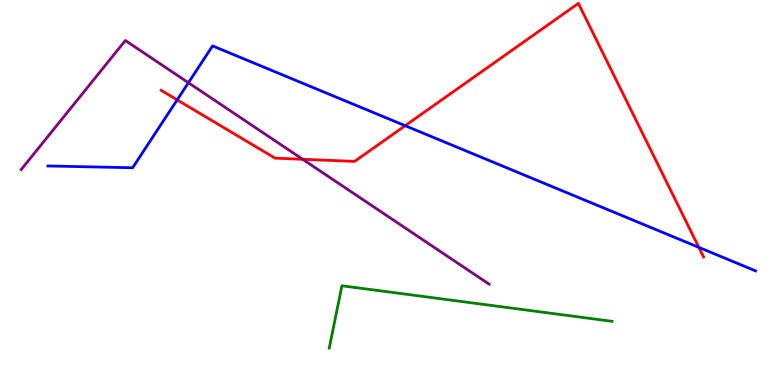[{'lines': ['blue', 'red'], 'intersections': [{'x': 2.29, 'y': 7.41}, {'x': 5.23, 'y': 6.74}, {'x': 9.02, 'y': 3.57}]}, {'lines': ['green', 'red'], 'intersections': []}, {'lines': ['purple', 'red'], 'intersections': [{'x': 3.91, 'y': 5.86}]}, {'lines': ['blue', 'green'], 'intersections': []}, {'lines': ['blue', 'purple'], 'intersections': [{'x': 2.43, 'y': 7.85}]}, {'lines': ['green', 'purple'], 'intersections': []}]